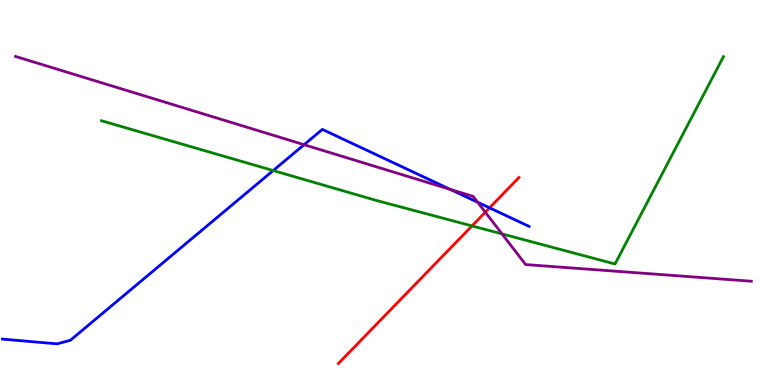[{'lines': ['blue', 'red'], 'intersections': [{'x': 6.32, 'y': 4.6}]}, {'lines': ['green', 'red'], 'intersections': [{'x': 6.09, 'y': 4.13}]}, {'lines': ['purple', 'red'], 'intersections': [{'x': 6.26, 'y': 4.49}]}, {'lines': ['blue', 'green'], 'intersections': [{'x': 3.53, 'y': 5.57}]}, {'lines': ['blue', 'purple'], 'intersections': [{'x': 3.92, 'y': 6.24}, {'x': 5.81, 'y': 5.08}, {'x': 6.16, 'y': 4.75}]}, {'lines': ['green', 'purple'], 'intersections': [{'x': 6.48, 'y': 3.92}]}]